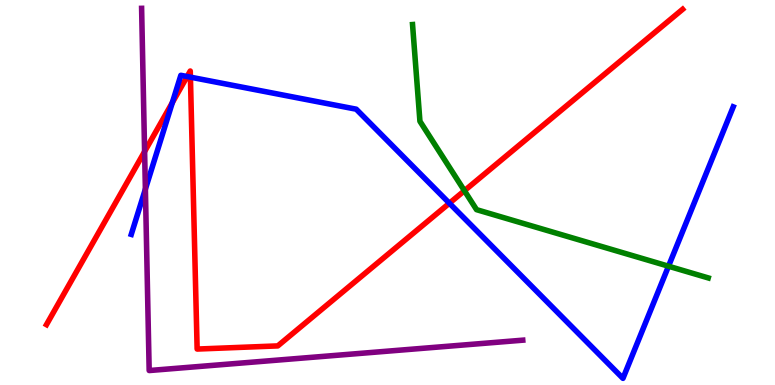[{'lines': ['blue', 'red'], 'intersections': [{'x': 2.22, 'y': 7.34}, {'x': 2.41, 'y': 8.01}, {'x': 2.46, 'y': 8.0}, {'x': 5.8, 'y': 4.72}]}, {'lines': ['green', 'red'], 'intersections': [{'x': 5.99, 'y': 5.05}]}, {'lines': ['purple', 'red'], 'intersections': [{'x': 1.87, 'y': 6.06}]}, {'lines': ['blue', 'green'], 'intersections': [{'x': 8.63, 'y': 3.09}]}, {'lines': ['blue', 'purple'], 'intersections': [{'x': 1.88, 'y': 5.09}]}, {'lines': ['green', 'purple'], 'intersections': []}]